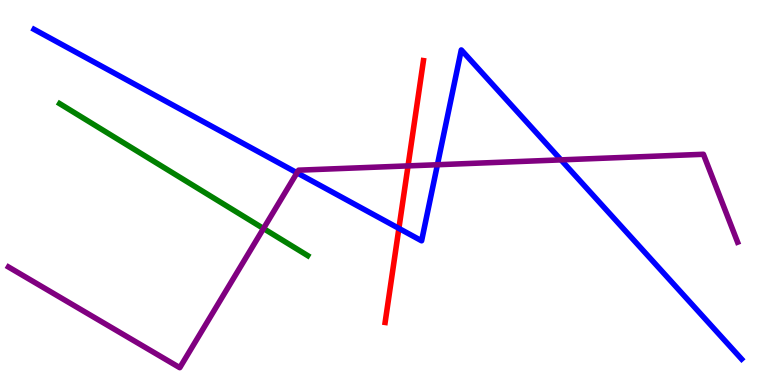[{'lines': ['blue', 'red'], 'intersections': [{'x': 5.15, 'y': 4.07}]}, {'lines': ['green', 'red'], 'intersections': []}, {'lines': ['purple', 'red'], 'intersections': [{'x': 5.27, 'y': 5.69}]}, {'lines': ['blue', 'green'], 'intersections': []}, {'lines': ['blue', 'purple'], 'intersections': [{'x': 3.83, 'y': 5.51}, {'x': 5.64, 'y': 5.72}, {'x': 7.24, 'y': 5.85}]}, {'lines': ['green', 'purple'], 'intersections': [{'x': 3.4, 'y': 4.06}]}]